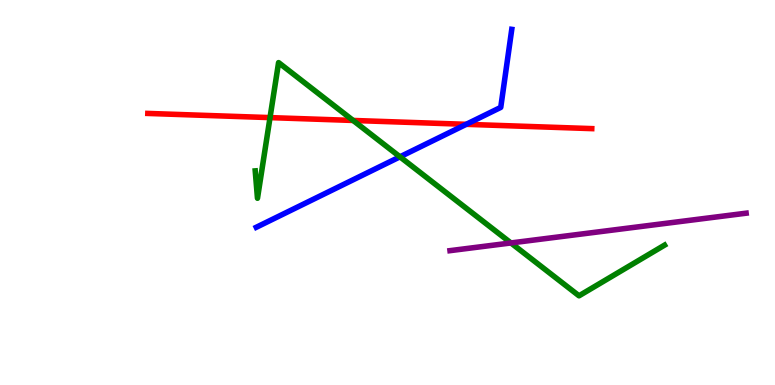[{'lines': ['blue', 'red'], 'intersections': [{'x': 6.02, 'y': 6.77}]}, {'lines': ['green', 'red'], 'intersections': [{'x': 3.48, 'y': 6.95}, {'x': 4.56, 'y': 6.87}]}, {'lines': ['purple', 'red'], 'intersections': []}, {'lines': ['blue', 'green'], 'intersections': [{'x': 5.16, 'y': 5.93}]}, {'lines': ['blue', 'purple'], 'intersections': []}, {'lines': ['green', 'purple'], 'intersections': [{'x': 6.59, 'y': 3.69}]}]